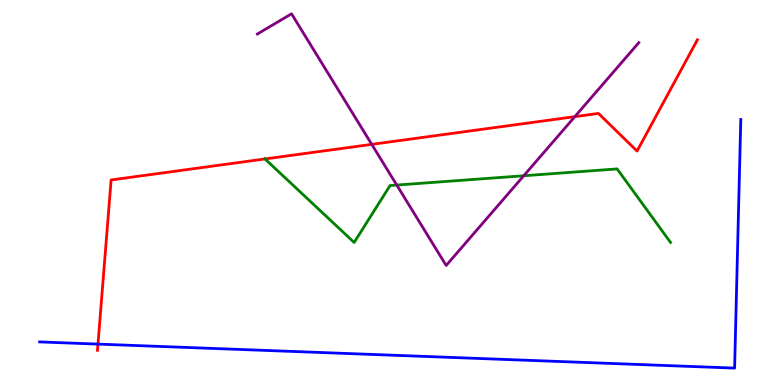[{'lines': ['blue', 'red'], 'intersections': [{'x': 1.26, 'y': 1.06}]}, {'lines': ['green', 'red'], 'intersections': [{'x': 3.42, 'y': 5.87}]}, {'lines': ['purple', 'red'], 'intersections': [{'x': 4.8, 'y': 6.25}, {'x': 7.42, 'y': 6.97}]}, {'lines': ['blue', 'green'], 'intersections': []}, {'lines': ['blue', 'purple'], 'intersections': []}, {'lines': ['green', 'purple'], 'intersections': [{'x': 5.12, 'y': 5.19}, {'x': 6.76, 'y': 5.43}]}]